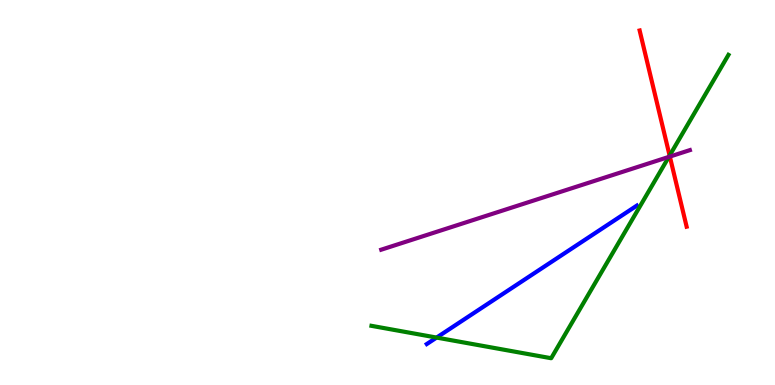[{'lines': ['blue', 'red'], 'intersections': []}, {'lines': ['green', 'red'], 'intersections': [{'x': 8.64, 'y': 5.96}]}, {'lines': ['purple', 'red'], 'intersections': [{'x': 8.64, 'y': 5.93}]}, {'lines': ['blue', 'green'], 'intersections': [{'x': 5.63, 'y': 1.23}]}, {'lines': ['blue', 'purple'], 'intersections': []}, {'lines': ['green', 'purple'], 'intersections': [{'x': 8.63, 'y': 5.92}]}]